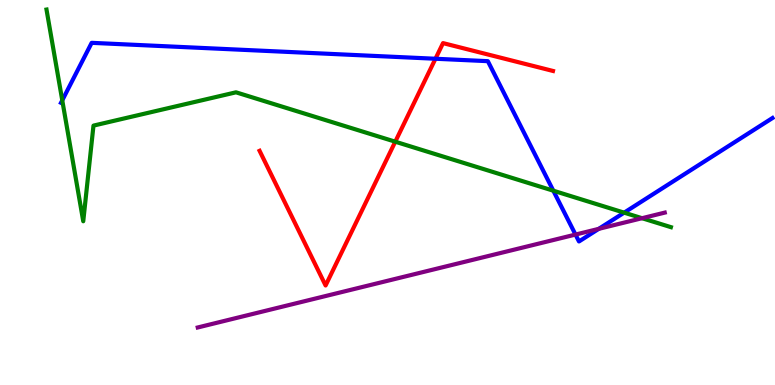[{'lines': ['blue', 'red'], 'intersections': [{'x': 5.62, 'y': 8.47}]}, {'lines': ['green', 'red'], 'intersections': [{'x': 5.1, 'y': 6.32}]}, {'lines': ['purple', 'red'], 'intersections': []}, {'lines': ['blue', 'green'], 'intersections': [{'x': 0.803, 'y': 7.39}, {'x': 7.14, 'y': 5.05}, {'x': 8.05, 'y': 4.48}]}, {'lines': ['blue', 'purple'], 'intersections': [{'x': 7.43, 'y': 3.91}, {'x': 7.73, 'y': 4.06}]}, {'lines': ['green', 'purple'], 'intersections': [{'x': 8.28, 'y': 4.33}]}]